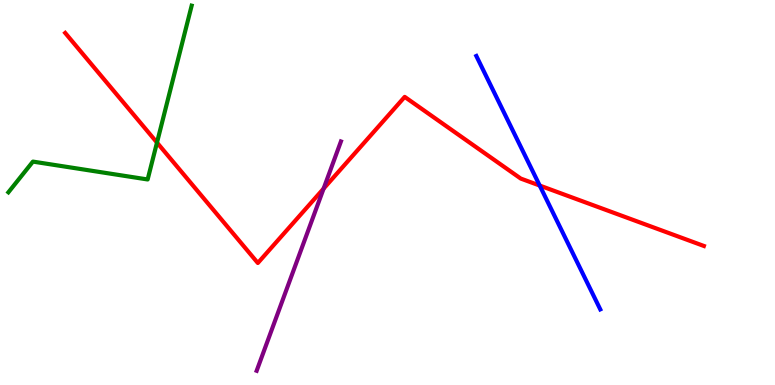[{'lines': ['blue', 'red'], 'intersections': [{'x': 6.96, 'y': 5.18}]}, {'lines': ['green', 'red'], 'intersections': [{'x': 2.03, 'y': 6.3}]}, {'lines': ['purple', 'red'], 'intersections': [{'x': 4.18, 'y': 5.1}]}, {'lines': ['blue', 'green'], 'intersections': []}, {'lines': ['blue', 'purple'], 'intersections': []}, {'lines': ['green', 'purple'], 'intersections': []}]